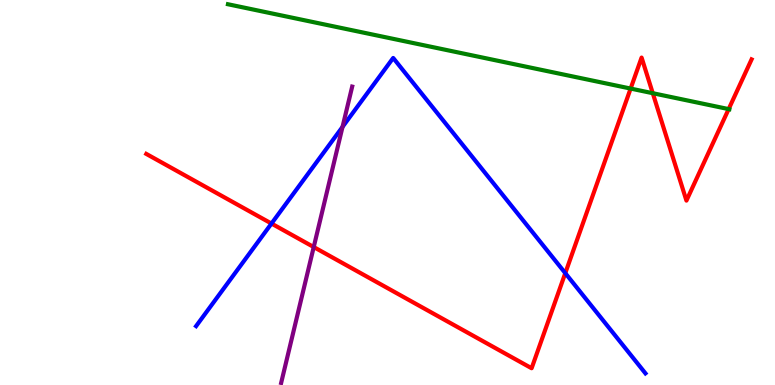[{'lines': ['blue', 'red'], 'intersections': [{'x': 3.5, 'y': 4.19}, {'x': 7.29, 'y': 2.91}]}, {'lines': ['green', 'red'], 'intersections': [{'x': 8.14, 'y': 7.7}, {'x': 8.42, 'y': 7.58}, {'x': 9.4, 'y': 7.17}]}, {'lines': ['purple', 'red'], 'intersections': [{'x': 4.05, 'y': 3.58}]}, {'lines': ['blue', 'green'], 'intersections': []}, {'lines': ['blue', 'purple'], 'intersections': [{'x': 4.42, 'y': 6.7}]}, {'lines': ['green', 'purple'], 'intersections': []}]